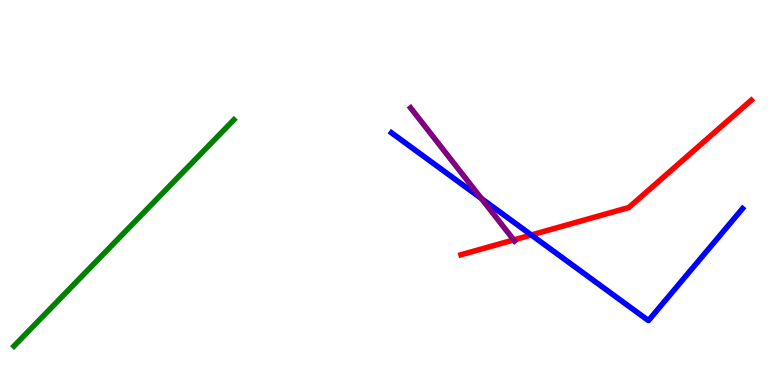[{'lines': ['blue', 'red'], 'intersections': [{'x': 6.86, 'y': 3.9}]}, {'lines': ['green', 'red'], 'intersections': []}, {'lines': ['purple', 'red'], 'intersections': [{'x': 6.63, 'y': 3.77}]}, {'lines': ['blue', 'green'], 'intersections': []}, {'lines': ['blue', 'purple'], 'intersections': [{'x': 6.21, 'y': 4.84}]}, {'lines': ['green', 'purple'], 'intersections': []}]